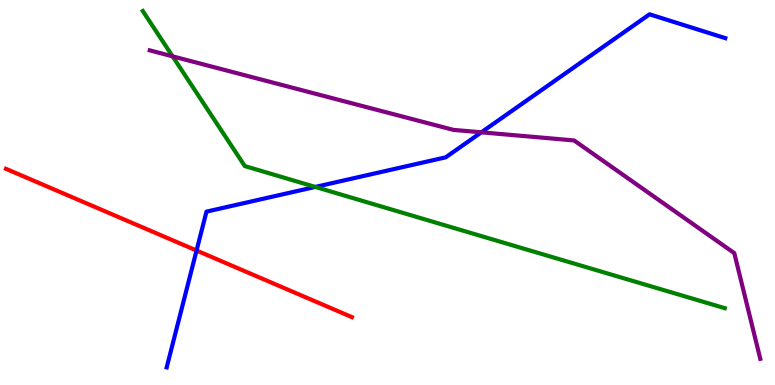[{'lines': ['blue', 'red'], 'intersections': [{'x': 2.54, 'y': 3.49}]}, {'lines': ['green', 'red'], 'intersections': []}, {'lines': ['purple', 'red'], 'intersections': []}, {'lines': ['blue', 'green'], 'intersections': [{'x': 4.07, 'y': 5.14}]}, {'lines': ['blue', 'purple'], 'intersections': [{'x': 6.21, 'y': 6.56}]}, {'lines': ['green', 'purple'], 'intersections': [{'x': 2.23, 'y': 8.54}]}]